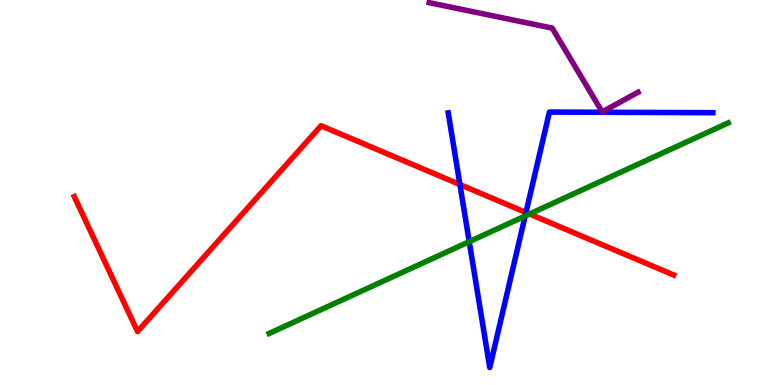[{'lines': ['blue', 'red'], 'intersections': [{'x': 5.93, 'y': 5.21}, {'x': 6.79, 'y': 4.48}]}, {'lines': ['green', 'red'], 'intersections': [{'x': 6.83, 'y': 4.44}]}, {'lines': ['purple', 'red'], 'intersections': []}, {'lines': ['blue', 'green'], 'intersections': [{'x': 6.05, 'y': 3.72}, {'x': 6.78, 'y': 4.39}]}, {'lines': ['blue', 'purple'], 'intersections': []}, {'lines': ['green', 'purple'], 'intersections': []}]